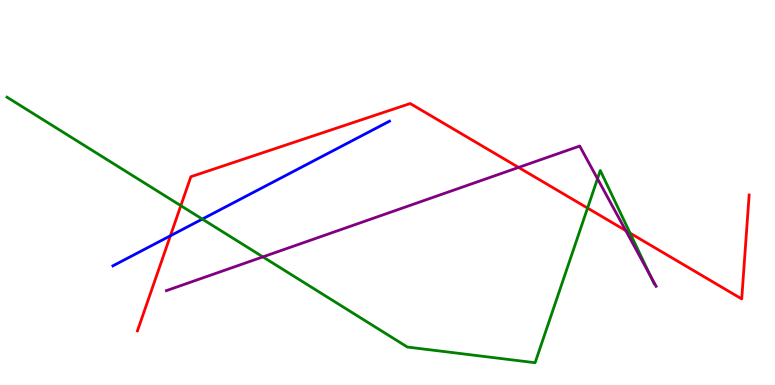[{'lines': ['blue', 'red'], 'intersections': [{'x': 2.2, 'y': 3.88}]}, {'lines': ['green', 'red'], 'intersections': [{'x': 2.33, 'y': 4.66}, {'x': 7.58, 'y': 4.6}, {'x': 8.13, 'y': 3.94}]}, {'lines': ['purple', 'red'], 'intersections': [{'x': 6.69, 'y': 5.65}, {'x': 8.07, 'y': 4.01}]}, {'lines': ['blue', 'green'], 'intersections': [{'x': 2.61, 'y': 4.31}]}, {'lines': ['blue', 'purple'], 'intersections': []}, {'lines': ['green', 'purple'], 'intersections': [{'x': 3.39, 'y': 3.33}, {'x': 7.71, 'y': 5.36}, {'x': 8.39, 'y': 2.85}]}]